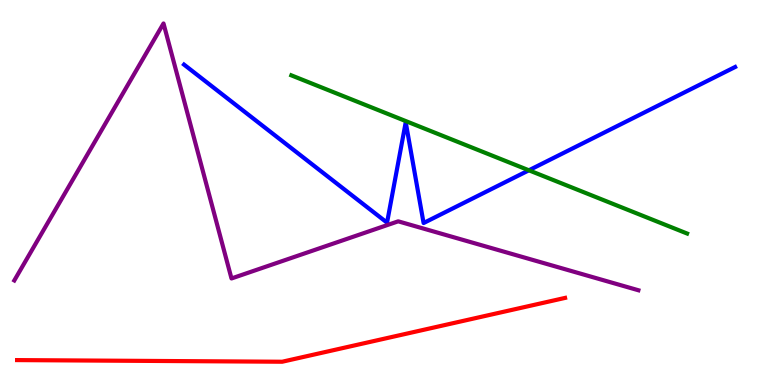[{'lines': ['blue', 'red'], 'intersections': []}, {'lines': ['green', 'red'], 'intersections': []}, {'lines': ['purple', 'red'], 'intersections': []}, {'lines': ['blue', 'green'], 'intersections': [{'x': 6.82, 'y': 5.58}]}, {'lines': ['blue', 'purple'], 'intersections': []}, {'lines': ['green', 'purple'], 'intersections': []}]